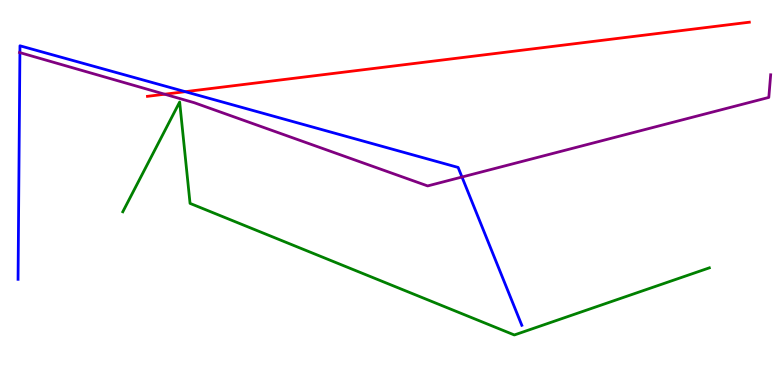[{'lines': ['blue', 'red'], 'intersections': [{'x': 2.39, 'y': 7.62}]}, {'lines': ['green', 'red'], 'intersections': []}, {'lines': ['purple', 'red'], 'intersections': [{'x': 2.12, 'y': 7.55}]}, {'lines': ['blue', 'green'], 'intersections': []}, {'lines': ['blue', 'purple'], 'intersections': [{'x': 0.257, 'y': 8.63}, {'x': 5.96, 'y': 5.4}]}, {'lines': ['green', 'purple'], 'intersections': []}]